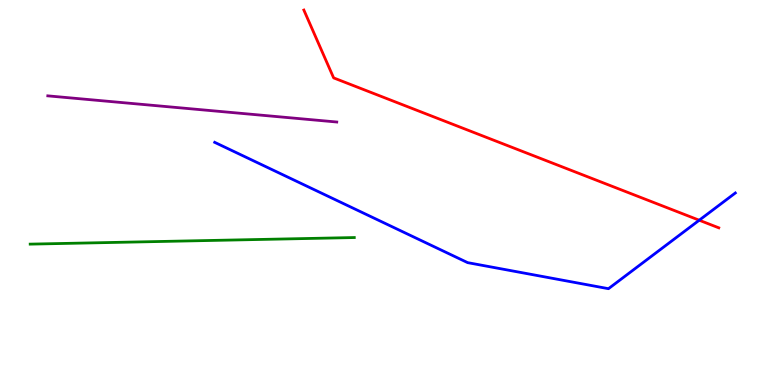[{'lines': ['blue', 'red'], 'intersections': [{'x': 9.02, 'y': 4.28}]}, {'lines': ['green', 'red'], 'intersections': []}, {'lines': ['purple', 'red'], 'intersections': []}, {'lines': ['blue', 'green'], 'intersections': []}, {'lines': ['blue', 'purple'], 'intersections': []}, {'lines': ['green', 'purple'], 'intersections': []}]